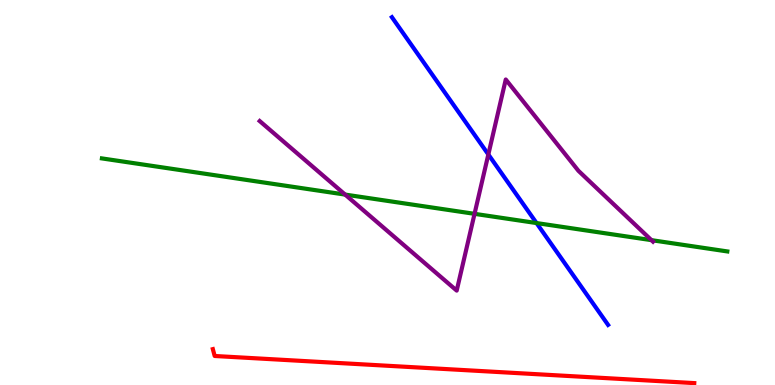[{'lines': ['blue', 'red'], 'intersections': []}, {'lines': ['green', 'red'], 'intersections': []}, {'lines': ['purple', 'red'], 'intersections': []}, {'lines': ['blue', 'green'], 'intersections': [{'x': 6.92, 'y': 4.21}]}, {'lines': ['blue', 'purple'], 'intersections': [{'x': 6.3, 'y': 5.99}]}, {'lines': ['green', 'purple'], 'intersections': [{'x': 4.45, 'y': 4.95}, {'x': 6.12, 'y': 4.45}, {'x': 8.41, 'y': 3.76}]}]